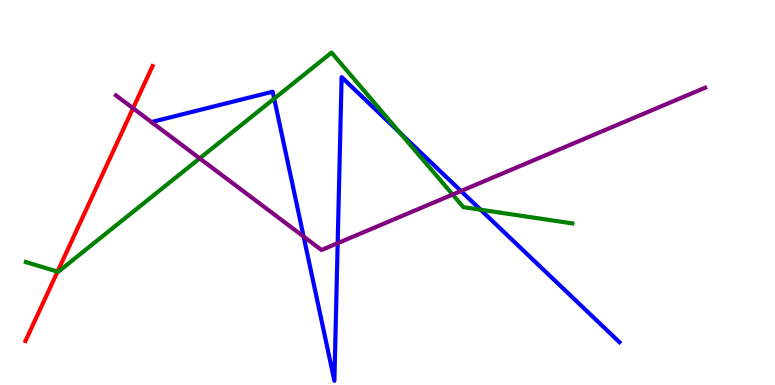[{'lines': ['blue', 'red'], 'intersections': []}, {'lines': ['green', 'red'], 'intersections': [{'x': 0.742, 'y': 2.94}]}, {'lines': ['purple', 'red'], 'intersections': [{'x': 1.72, 'y': 7.19}]}, {'lines': ['blue', 'green'], 'intersections': [{'x': 3.54, 'y': 7.44}, {'x': 5.16, 'y': 6.55}, {'x': 6.2, 'y': 4.55}]}, {'lines': ['blue', 'purple'], 'intersections': [{'x': 3.92, 'y': 3.86}, {'x': 4.36, 'y': 3.68}, {'x': 5.95, 'y': 5.04}]}, {'lines': ['green', 'purple'], 'intersections': [{'x': 2.58, 'y': 5.89}, {'x': 5.84, 'y': 4.95}]}]